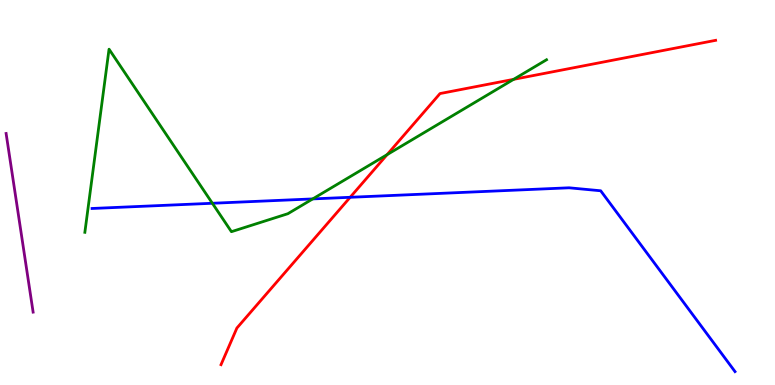[{'lines': ['blue', 'red'], 'intersections': [{'x': 4.52, 'y': 4.88}]}, {'lines': ['green', 'red'], 'intersections': [{'x': 4.99, 'y': 5.98}, {'x': 6.63, 'y': 7.94}]}, {'lines': ['purple', 'red'], 'intersections': []}, {'lines': ['blue', 'green'], 'intersections': [{'x': 2.74, 'y': 4.72}, {'x': 4.04, 'y': 4.83}]}, {'lines': ['blue', 'purple'], 'intersections': []}, {'lines': ['green', 'purple'], 'intersections': []}]